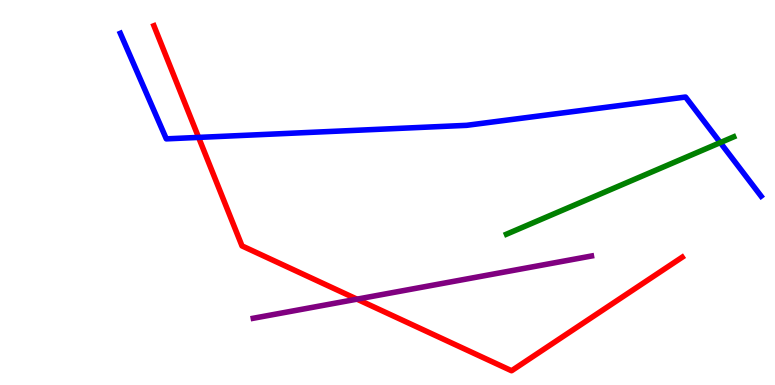[{'lines': ['blue', 'red'], 'intersections': [{'x': 2.56, 'y': 6.43}]}, {'lines': ['green', 'red'], 'intersections': []}, {'lines': ['purple', 'red'], 'intersections': [{'x': 4.61, 'y': 2.23}]}, {'lines': ['blue', 'green'], 'intersections': [{'x': 9.29, 'y': 6.3}]}, {'lines': ['blue', 'purple'], 'intersections': []}, {'lines': ['green', 'purple'], 'intersections': []}]